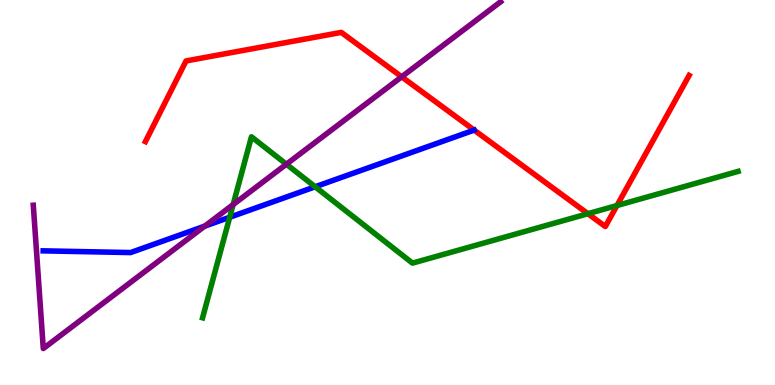[{'lines': ['blue', 'red'], 'intersections': []}, {'lines': ['green', 'red'], 'intersections': [{'x': 7.59, 'y': 4.45}, {'x': 7.96, 'y': 4.66}]}, {'lines': ['purple', 'red'], 'intersections': [{'x': 5.18, 'y': 8.01}]}, {'lines': ['blue', 'green'], 'intersections': [{'x': 2.96, 'y': 4.36}, {'x': 4.07, 'y': 5.15}]}, {'lines': ['blue', 'purple'], 'intersections': [{'x': 2.64, 'y': 4.13}]}, {'lines': ['green', 'purple'], 'intersections': [{'x': 3.01, 'y': 4.69}, {'x': 3.7, 'y': 5.73}]}]